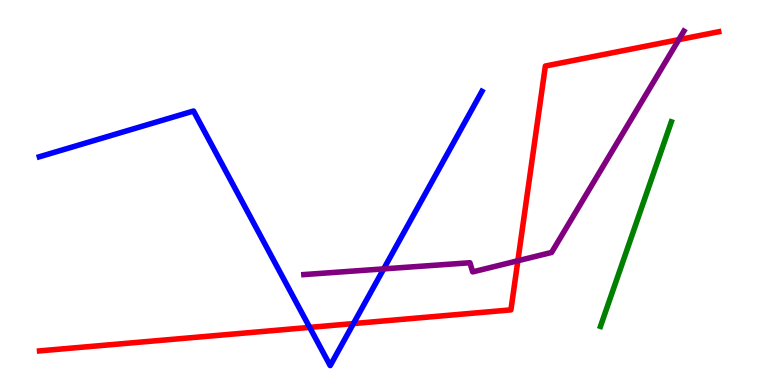[{'lines': ['blue', 'red'], 'intersections': [{'x': 4.0, 'y': 1.5}, {'x': 4.56, 'y': 1.6}]}, {'lines': ['green', 'red'], 'intersections': []}, {'lines': ['purple', 'red'], 'intersections': [{'x': 6.68, 'y': 3.23}, {'x': 8.76, 'y': 8.97}]}, {'lines': ['blue', 'green'], 'intersections': []}, {'lines': ['blue', 'purple'], 'intersections': [{'x': 4.95, 'y': 3.02}]}, {'lines': ['green', 'purple'], 'intersections': []}]